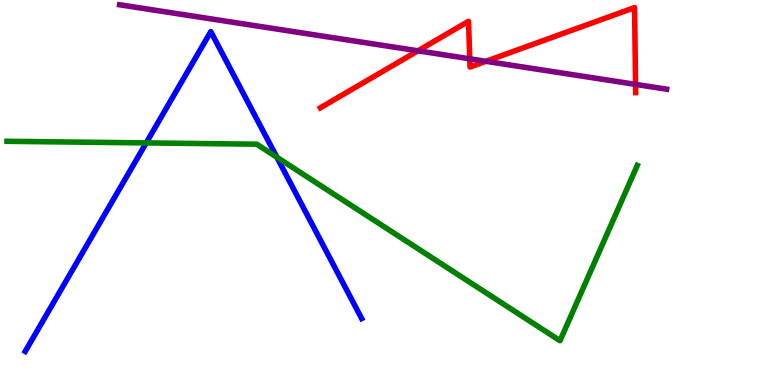[{'lines': ['blue', 'red'], 'intersections': []}, {'lines': ['green', 'red'], 'intersections': []}, {'lines': ['purple', 'red'], 'intersections': [{'x': 5.39, 'y': 8.68}, {'x': 6.06, 'y': 8.47}, {'x': 6.27, 'y': 8.41}, {'x': 8.2, 'y': 7.81}]}, {'lines': ['blue', 'green'], 'intersections': [{'x': 1.89, 'y': 6.29}, {'x': 3.57, 'y': 5.92}]}, {'lines': ['blue', 'purple'], 'intersections': []}, {'lines': ['green', 'purple'], 'intersections': []}]